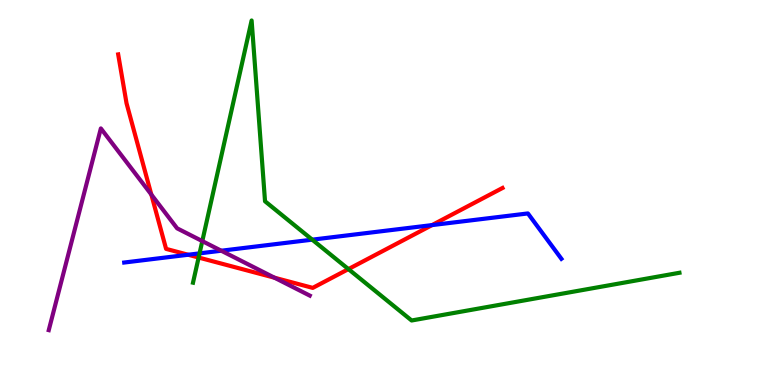[{'lines': ['blue', 'red'], 'intersections': [{'x': 2.43, 'y': 3.38}, {'x': 5.57, 'y': 4.15}]}, {'lines': ['green', 'red'], 'intersections': [{'x': 2.56, 'y': 3.31}, {'x': 4.5, 'y': 3.01}]}, {'lines': ['purple', 'red'], 'intersections': [{'x': 1.95, 'y': 4.95}, {'x': 3.54, 'y': 2.79}]}, {'lines': ['blue', 'green'], 'intersections': [{'x': 2.57, 'y': 3.42}, {'x': 4.03, 'y': 3.77}]}, {'lines': ['blue', 'purple'], 'intersections': [{'x': 2.86, 'y': 3.49}]}, {'lines': ['green', 'purple'], 'intersections': [{'x': 2.61, 'y': 3.74}]}]